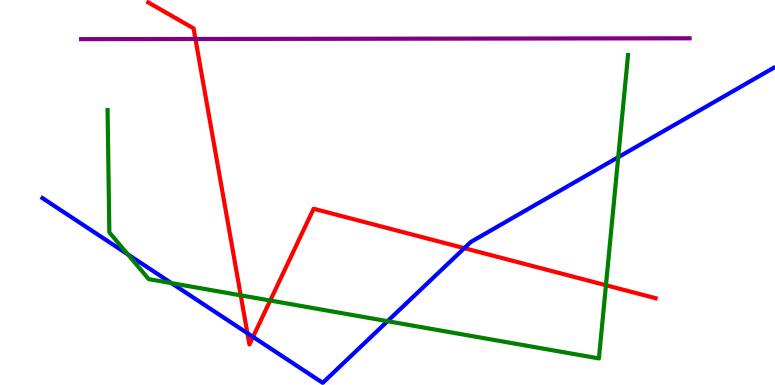[{'lines': ['blue', 'red'], 'intersections': [{'x': 3.19, 'y': 1.35}, {'x': 3.26, 'y': 1.25}, {'x': 5.99, 'y': 3.55}]}, {'lines': ['green', 'red'], 'intersections': [{'x': 3.11, 'y': 2.33}, {'x': 3.49, 'y': 2.19}, {'x': 7.82, 'y': 2.59}]}, {'lines': ['purple', 'red'], 'intersections': [{'x': 2.52, 'y': 8.99}]}, {'lines': ['blue', 'green'], 'intersections': [{'x': 1.65, 'y': 3.39}, {'x': 2.21, 'y': 2.65}, {'x': 5.0, 'y': 1.66}, {'x': 7.98, 'y': 5.92}]}, {'lines': ['blue', 'purple'], 'intersections': []}, {'lines': ['green', 'purple'], 'intersections': []}]